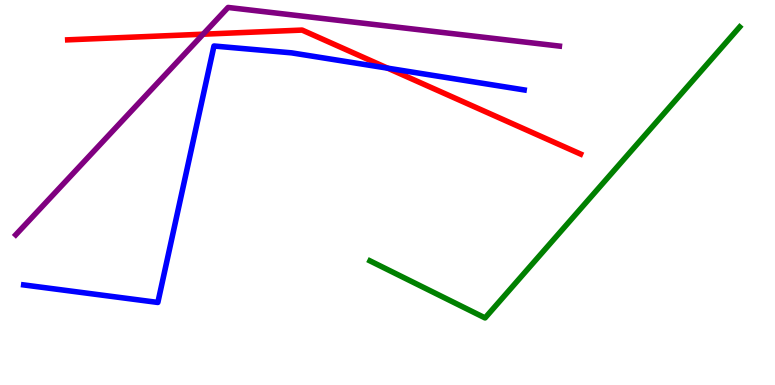[{'lines': ['blue', 'red'], 'intersections': [{'x': 5.0, 'y': 8.23}]}, {'lines': ['green', 'red'], 'intersections': []}, {'lines': ['purple', 'red'], 'intersections': [{'x': 2.62, 'y': 9.11}]}, {'lines': ['blue', 'green'], 'intersections': []}, {'lines': ['blue', 'purple'], 'intersections': []}, {'lines': ['green', 'purple'], 'intersections': []}]